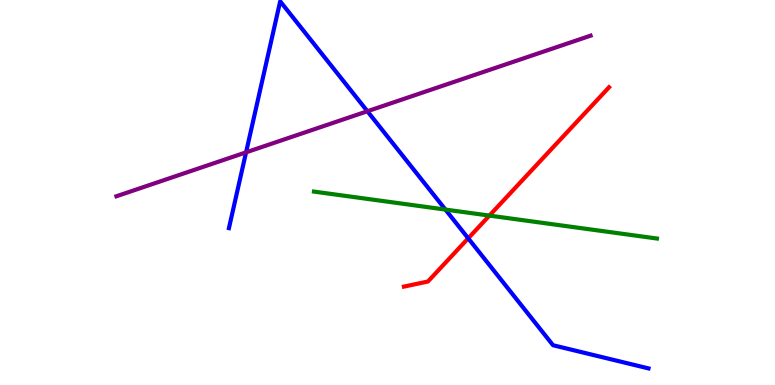[{'lines': ['blue', 'red'], 'intersections': [{'x': 6.04, 'y': 3.81}]}, {'lines': ['green', 'red'], 'intersections': [{'x': 6.31, 'y': 4.4}]}, {'lines': ['purple', 'red'], 'intersections': []}, {'lines': ['blue', 'green'], 'intersections': [{'x': 5.75, 'y': 4.56}]}, {'lines': ['blue', 'purple'], 'intersections': [{'x': 3.17, 'y': 6.04}, {'x': 4.74, 'y': 7.11}]}, {'lines': ['green', 'purple'], 'intersections': []}]